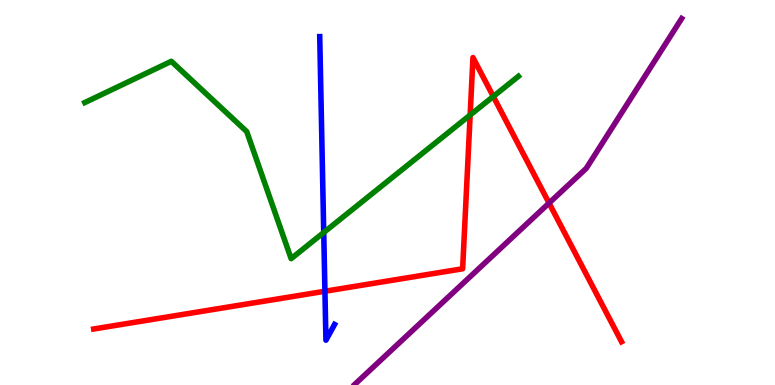[{'lines': ['blue', 'red'], 'intersections': [{'x': 4.19, 'y': 2.44}]}, {'lines': ['green', 'red'], 'intersections': [{'x': 6.07, 'y': 7.01}, {'x': 6.37, 'y': 7.49}]}, {'lines': ['purple', 'red'], 'intersections': [{'x': 7.08, 'y': 4.73}]}, {'lines': ['blue', 'green'], 'intersections': [{'x': 4.18, 'y': 3.96}]}, {'lines': ['blue', 'purple'], 'intersections': []}, {'lines': ['green', 'purple'], 'intersections': []}]